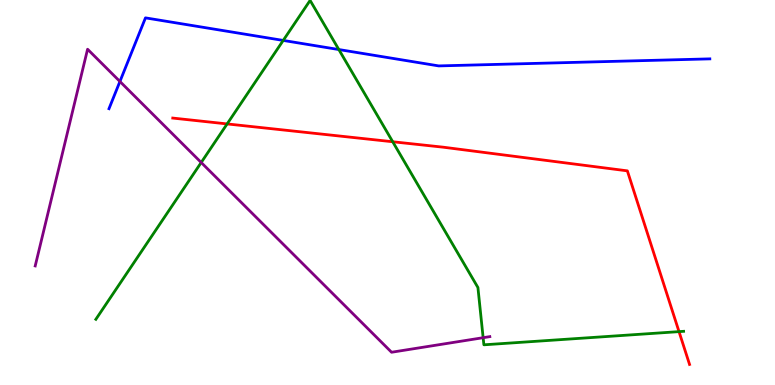[{'lines': ['blue', 'red'], 'intersections': []}, {'lines': ['green', 'red'], 'intersections': [{'x': 2.93, 'y': 6.78}, {'x': 5.07, 'y': 6.32}, {'x': 8.76, 'y': 1.39}]}, {'lines': ['purple', 'red'], 'intersections': []}, {'lines': ['blue', 'green'], 'intersections': [{'x': 3.65, 'y': 8.95}, {'x': 4.37, 'y': 8.71}]}, {'lines': ['blue', 'purple'], 'intersections': [{'x': 1.55, 'y': 7.88}]}, {'lines': ['green', 'purple'], 'intersections': [{'x': 2.6, 'y': 5.78}, {'x': 6.23, 'y': 1.23}]}]